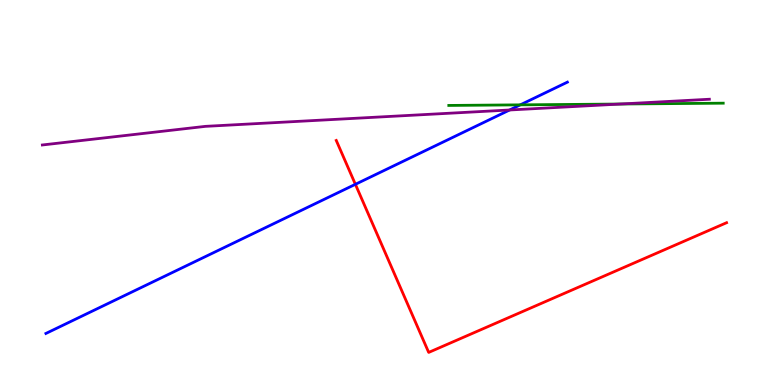[{'lines': ['blue', 'red'], 'intersections': [{'x': 4.59, 'y': 5.21}]}, {'lines': ['green', 'red'], 'intersections': []}, {'lines': ['purple', 'red'], 'intersections': []}, {'lines': ['blue', 'green'], 'intersections': [{'x': 6.71, 'y': 7.28}]}, {'lines': ['blue', 'purple'], 'intersections': [{'x': 6.58, 'y': 7.14}]}, {'lines': ['green', 'purple'], 'intersections': [{'x': 8.01, 'y': 7.3}]}]